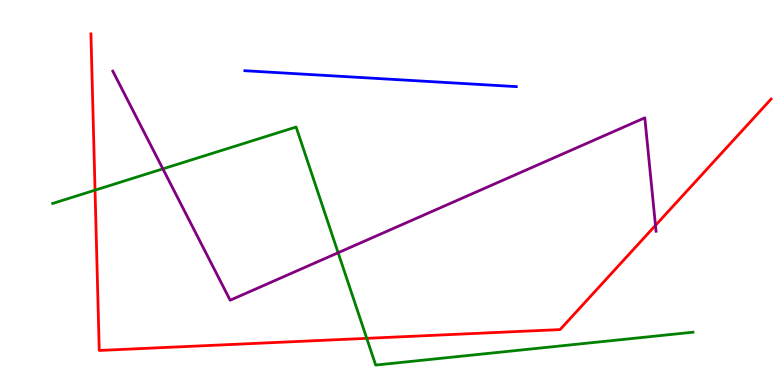[{'lines': ['blue', 'red'], 'intersections': []}, {'lines': ['green', 'red'], 'intersections': [{'x': 1.23, 'y': 5.06}, {'x': 4.73, 'y': 1.21}]}, {'lines': ['purple', 'red'], 'intersections': [{'x': 8.46, 'y': 4.15}]}, {'lines': ['blue', 'green'], 'intersections': []}, {'lines': ['blue', 'purple'], 'intersections': []}, {'lines': ['green', 'purple'], 'intersections': [{'x': 2.1, 'y': 5.61}, {'x': 4.36, 'y': 3.44}]}]